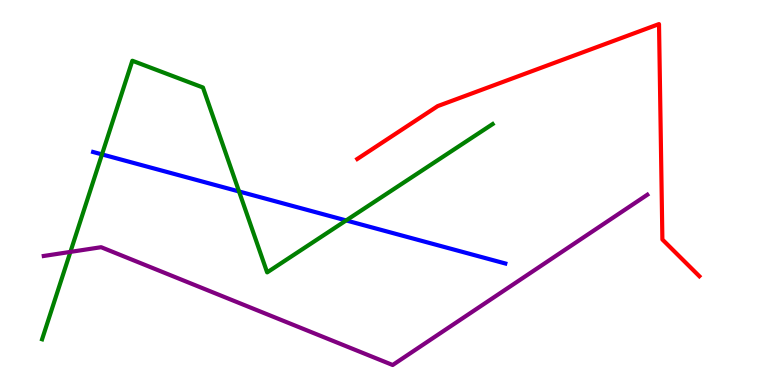[{'lines': ['blue', 'red'], 'intersections': []}, {'lines': ['green', 'red'], 'intersections': []}, {'lines': ['purple', 'red'], 'intersections': []}, {'lines': ['blue', 'green'], 'intersections': [{'x': 1.32, 'y': 5.99}, {'x': 3.08, 'y': 5.03}, {'x': 4.47, 'y': 4.27}]}, {'lines': ['blue', 'purple'], 'intersections': []}, {'lines': ['green', 'purple'], 'intersections': [{'x': 0.908, 'y': 3.46}]}]